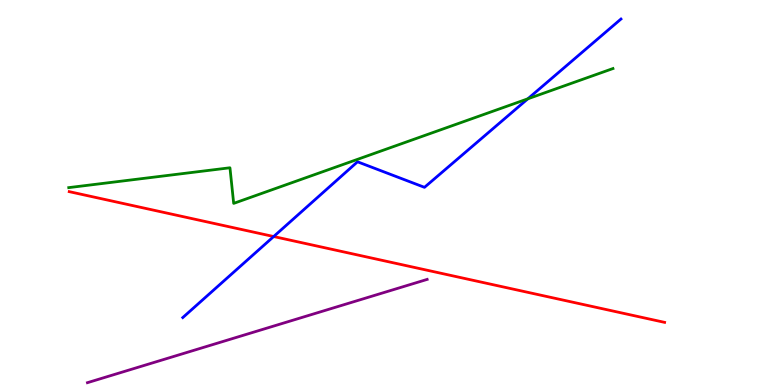[{'lines': ['blue', 'red'], 'intersections': [{'x': 3.53, 'y': 3.86}]}, {'lines': ['green', 'red'], 'intersections': []}, {'lines': ['purple', 'red'], 'intersections': []}, {'lines': ['blue', 'green'], 'intersections': [{'x': 6.81, 'y': 7.43}]}, {'lines': ['blue', 'purple'], 'intersections': []}, {'lines': ['green', 'purple'], 'intersections': []}]